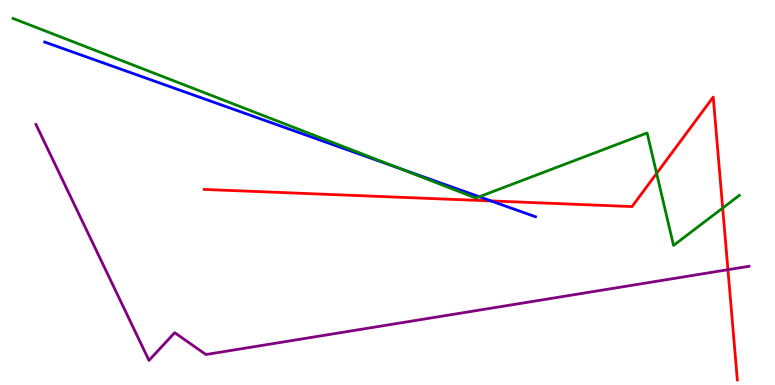[{'lines': ['blue', 'red'], 'intersections': [{'x': 6.34, 'y': 4.78}]}, {'lines': ['green', 'red'], 'intersections': [{'x': 8.47, 'y': 5.5}, {'x': 9.33, 'y': 4.6}]}, {'lines': ['purple', 'red'], 'intersections': [{'x': 9.39, 'y': 2.99}]}, {'lines': ['blue', 'green'], 'intersections': [{'x': 5.13, 'y': 5.64}, {'x': 6.18, 'y': 4.89}]}, {'lines': ['blue', 'purple'], 'intersections': []}, {'lines': ['green', 'purple'], 'intersections': []}]